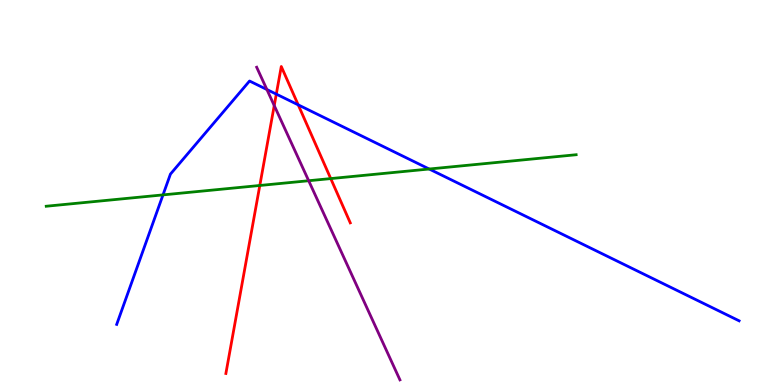[{'lines': ['blue', 'red'], 'intersections': [{'x': 3.57, 'y': 7.56}, {'x': 3.85, 'y': 7.28}]}, {'lines': ['green', 'red'], 'intersections': [{'x': 3.35, 'y': 5.18}, {'x': 4.27, 'y': 5.36}]}, {'lines': ['purple', 'red'], 'intersections': [{'x': 3.54, 'y': 7.26}]}, {'lines': ['blue', 'green'], 'intersections': [{'x': 2.1, 'y': 4.94}, {'x': 5.54, 'y': 5.61}]}, {'lines': ['blue', 'purple'], 'intersections': [{'x': 3.44, 'y': 7.68}]}, {'lines': ['green', 'purple'], 'intersections': [{'x': 3.98, 'y': 5.31}]}]